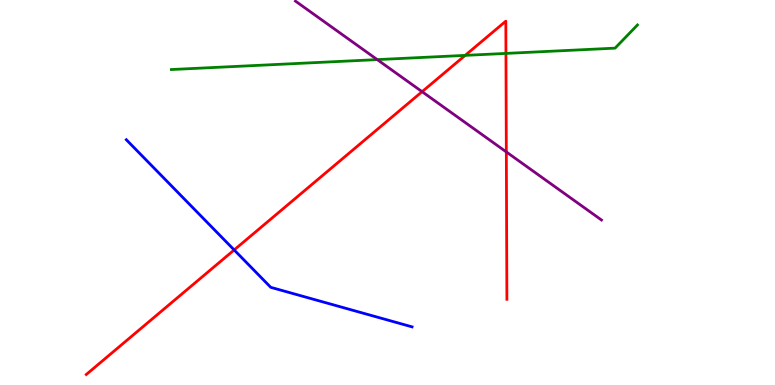[{'lines': ['blue', 'red'], 'intersections': [{'x': 3.02, 'y': 3.51}]}, {'lines': ['green', 'red'], 'intersections': [{'x': 6.0, 'y': 8.56}, {'x': 6.53, 'y': 8.61}]}, {'lines': ['purple', 'red'], 'intersections': [{'x': 5.45, 'y': 7.62}, {'x': 6.53, 'y': 6.05}]}, {'lines': ['blue', 'green'], 'intersections': []}, {'lines': ['blue', 'purple'], 'intersections': []}, {'lines': ['green', 'purple'], 'intersections': [{'x': 4.87, 'y': 8.45}]}]